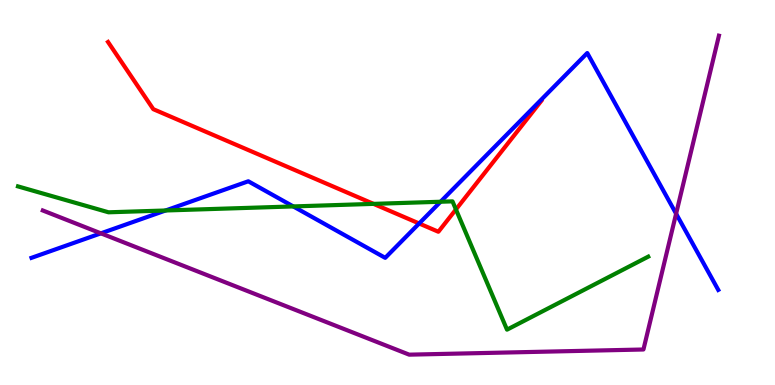[{'lines': ['blue', 'red'], 'intersections': [{'x': 5.41, 'y': 4.2}]}, {'lines': ['green', 'red'], 'intersections': [{'x': 4.82, 'y': 4.7}, {'x': 5.88, 'y': 4.56}]}, {'lines': ['purple', 'red'], 'intersections': []}, {'lines': ['blue', 'green'], 'intersections': [{'x': 2.14, 'y': 4.53}, {'x': 3.78, 'y': 4.64}, {'x': 5.68, 'y': 4.76}]}, {'lines': ['blue', 'purple'], 'intersections': [{'x': 1.3, 'y': 3.94}, {'x': 8.72, 'y': 4.45}]}, {'lines': ['green', 'purple'], 'intersections': []}]